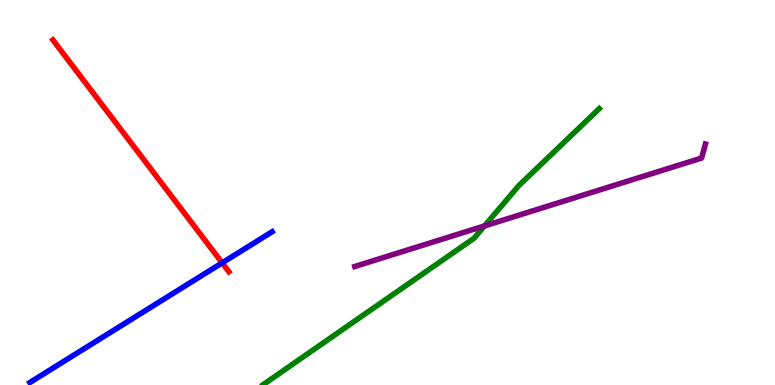[{'lines': ['blue', 'red'], 'intersections': [{'x': 2.87, 'y': 3.17}]}, {'lines': ['green', 'red'], 'intersections': []}, {'lines': ['purple', 'red'], 'intersections': []}, {'lines': ['blue', 'green'], 'intersections': []}, {'lines': ['blue', 'purple'], 'intersections': []}, {'lines': ['green', 'purple'], 'intersections': [{'x': 6.25, 'y': 4.13}]}]